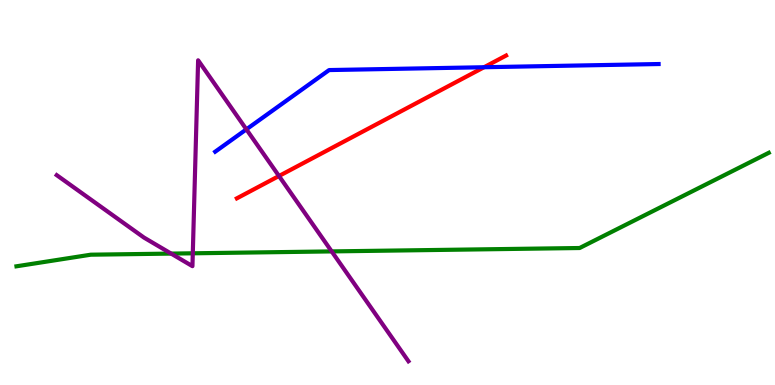[{'lines': ['blue', 'red'], 'intersections': [{'x': 6.25, 'y': 8.25}]}, {'lines': ['green', 'red'], 'intersections': []}, {'lines': ['purple', 'red'], 'intersections': [{'x': 3.6, 'y': 5.43}]}, {'lines': ['blue', 'green'], 'intersections': []}, {'lines': ['blue', 'purple'], 'intersections': [{'x': 3.18, 'y': 6.64}]}, {'lines': ['green', 'purple'], 'intersections': [{'x': 2.21, 'y': 3.41}, {'x': 2.49, 'y': 3.42}, {'x': 4.28, 'y': 3.47}]}]